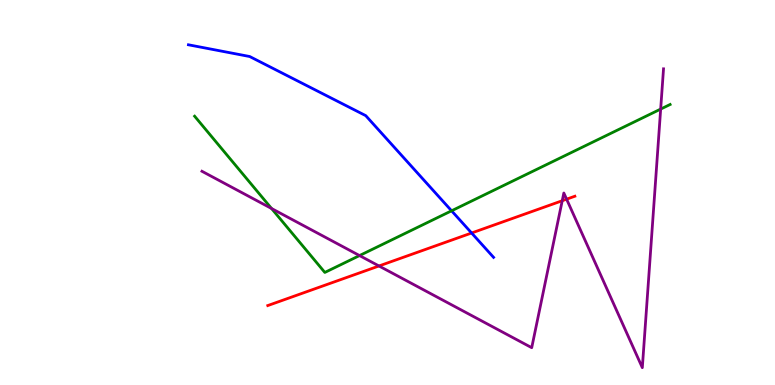[{'lines': ['blue', 'red'], 'intersections': [{'x': 6.09, 'y': 3.95}]}, {'lines': ['green', 'red'], 'intersections': []}, {'lines': ['purple', 'red'], 'intersections': [{'x': 4.89, 'y': 3.09}, {'x': 7.25, 'y': 4.79}, {'x': 7.31, 'y': 4.83}]}, {'lines': ['blue', 'green'], 'intersections': [{'x': 5.83, 'y': 4.52}]}, {'lines': ['blue', 'purple'], 'intersections': []}, {'lines': ['green', 'purple'], 'intersections': [{'x': 3.5, 'y': 4.58}, {'x': 4.64, 'y': 3.36}, {'x': 8.52, 'y': 7.17}]}]